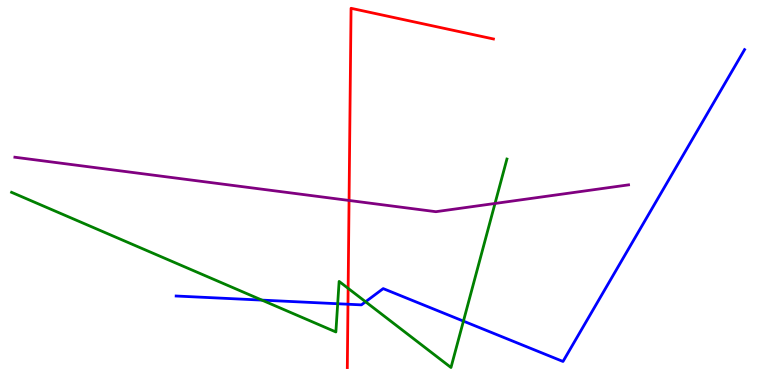[{'lines': ['blue', 'red'], 'intersections': [{'x': 4.49, 'y': 2.1}]}, {'lines': ['green', 'red'], 'intersections': [{'x': 4.49, 'y': 2.51}]}, {'lines': ['purple', 'red'], 'intersections': [{'x': 4.5, 'y': 4.79}]}, {'lines': ['blue', 'green'], 'intersections': [{'x': 3.38, 'y': 2.2}, {'x': 4.36, 'y': 2.11}, {'x': 4.72, 'y': 2.16}, {'x': 5.98, 'y': 1.66}]}, {'lines': ['blue', 'purple'], 'intersections': []}, {'lines': ['green', 'purple'], 'intersections': [{'x': 6.39, 'y': 4.72}]}]